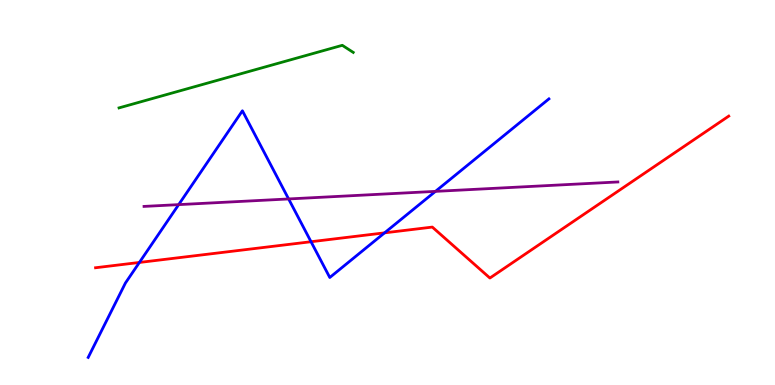[{'lines': ['blue', 'red'], 'intersections': [{'x': 1.8, 'y': 3.18}, {'x': 4.01, 'y': 3.72}, {'x': 4.96, 'y': 3.95}]}, {'lines': ['green', 'red'], 'intersections': []}, {'lines': ['purple', 'red'], 'intersections': []}, {'lines': ['blue', 'green'], 'intersections': []}, {'lines': ['blue', 'purple'], 'intersections': [{'x': 2.31, 'y': 4.69}, {'x': 3.72, 'y': 4.83}, {'x': 5.62, 'y': 5.03}]}, {'lines': ['green', 'purple'], 'intersections': []}]